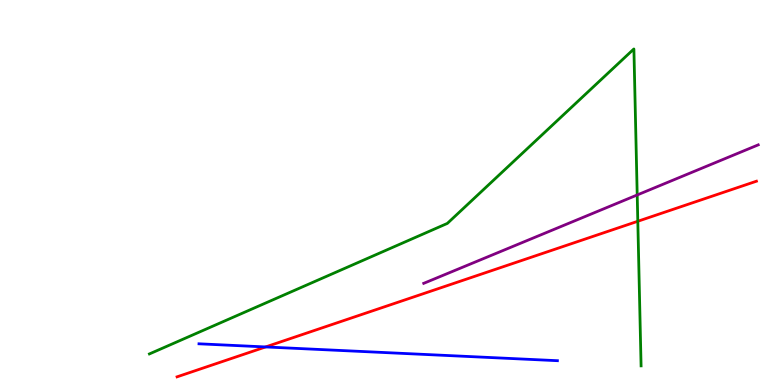[{'lines': ['blue', 'red'], 'intersections': [{'x': 3.43, 'y': 0.989}]}, {'lines': ['green', 'red'], 'intersections': [{'x': 8.23, 'y': 4.25}]}, {'lines': ['purple', 'red'], 'intersections': []}, {'lines': ['blue', 'green'], 'intersections': []}, {'lines': ['blue', 'purple'], 'intersections': []}, {'lines': ['green', 'purple'], 'intersections': [{'x': 8.22, 'y': 4.94}]}]